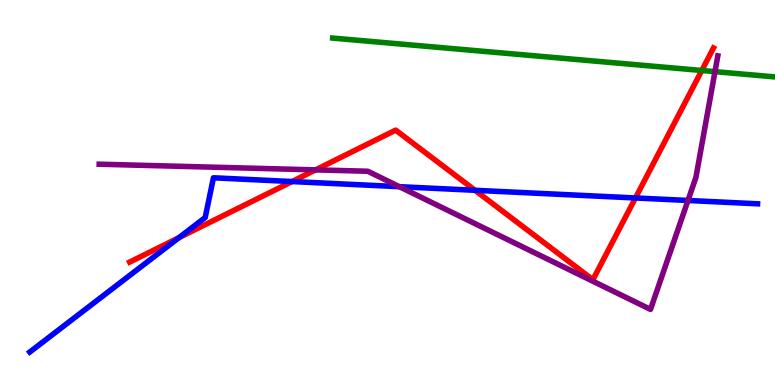[{'lines': ['blue', 'red'], 'intersections': [{'x': 2.31, 'y': 3.83}, {'x': 3.77, 'y': 5.28}, {'x': 6.13, 'y': 5.06}, {'x': 8.2, 'y': 4.86}]}, {'lines': ['green', 'red'], 'intersections': [{'x': 9.06, 'y': 8.17}]}, {'lines': ['purple', 'red'], 'intersections': [{'x': 4.07, 'y': 5.59}]}, {'lines': ['blue', 'green'], 'intersections': []}, {'lines': ['blue', 'purple'], 'intersections': [{'x': 5.15, 'y': 5.15}, {'x': 8.88, 'y': 4.79}]}, {'lines': ['green', 'purple'], 'intersections': [{'x': 9.23, 'y': 8.14}]}]